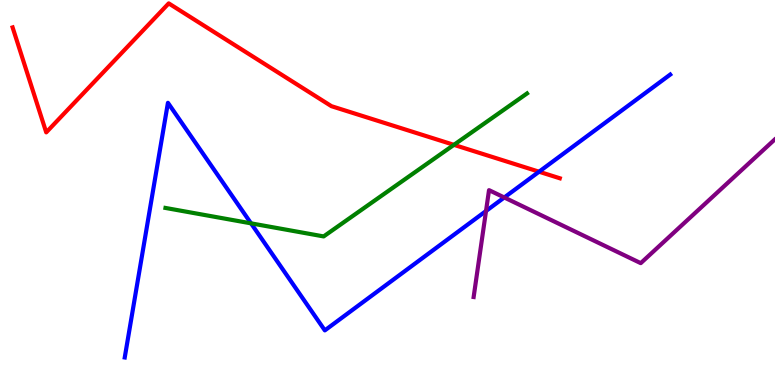[{'lines': ['blue', 'red'], 'intersections': [{'x': 6.96, 'y': 5.54}]}, {'lines': ['green', 'red'], 'intersections': [{'x': 5.86, 'y': 6.24}]}, {'lines': ['purple', 'red'], 'intersections': []}, {'lines': ['blue', 'green'], 'intersections': [{'x': 3.24, 'y': 4.2}]}, {'lines': ['blue', 'purple'], 'intersections': [{'x': 6.27, 'y': 4.52}, {'x': 6.51, 'y': 4.87}]}, {'lines': ['green', 'purple'], 'intersections': []}]